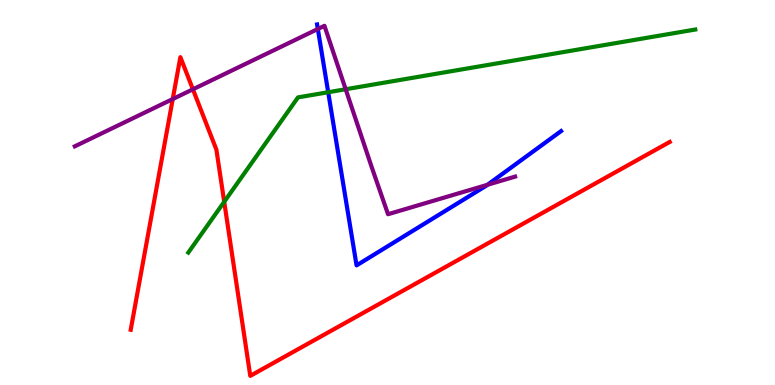[{'lines': ['blue', 'red'], 'intersections': []}, {'lines': ['green', 'red'], 'intersections': [{'x': 2.89, 'y': 4.76}]}, {'lines': ['purple', 'red'], 'intersections': [{'x': 2.23, 'y': 7.43}, {'x': 2.49, 'y': 7.68}]}, {'lines': ['blue', 'green'], 'intersections': [{'x': 4.23, 'y': 7.6}]}, {'lines': ['blue', 'purple'], 'intersections': [{'x': 4.1, 'y': 9.25}, {'x': 6.29, 'y': 5.2}]}, {'lines': ['green', 'purple'], 'intersections': [{'x': 4.46, 'y': 7.68}]}]